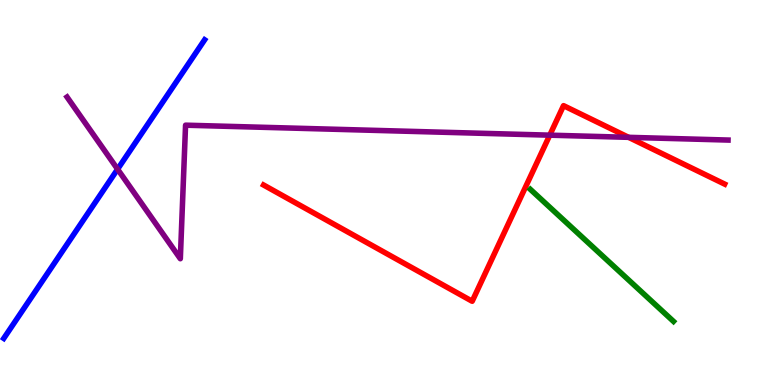[{'lines': ['blue', 'red'], 'intersections': []}, {'lines': ['green', 'red'], 'intersections': []}, {'lines': ['purple', 'red'], 'intersections': [{'x': 7.09, 'y': 6.49}, {'x': 8.11, 'y': 6.43}]}, {'lines': ['blue', 'green'], 'intersections': []}, {'lines': ['blue', 'purple'], 'intersections': [{'x': 1.52, 'y': 5.61}]}, {'lines': ['green', 'purple'], 'intersections': []}]